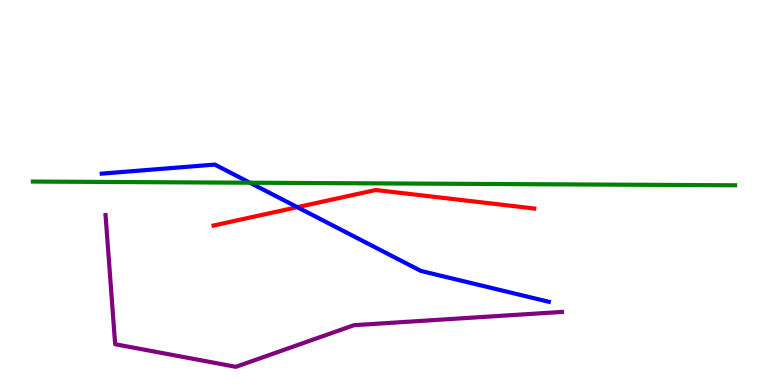[{'lines': ['blue', 'red'], 'intersections': [{'x': 3.84, 'y': 4.62}]}, {'lines': ['green', 'red'], 'intersections': []}, {'lines': ['purple', 'red'], 'intersections': []}, {'lines': ['blue', 'green'], 'intersections': [{'x': 3.23, 'y': 5.25}]}, {'lines': ['blue', 'purple'], 'intersections': []}, {'lines': ['green', 'purple'], 'intersections': []}]